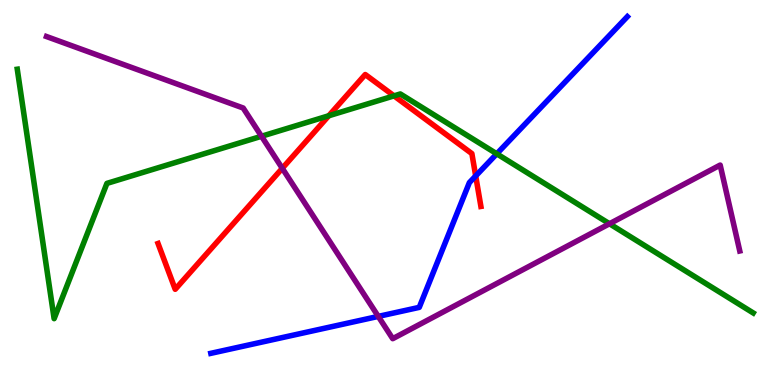[{'lines': ['blue', 'red'], 'intersections': [{'x': 6.14, 'y': 5.43}]}, {'lines': ['green', 'red'], 'intersections': [{'x': 4.24, 'y': 6.99}, {'x': 5.08, 'y': 7.51}]}, {'lines': ['purple', 'red'], 'intersections': [{'x': 3.64, 'y': 5.63}]}, {'lines': ['blue', 'green'], 'intersections': [{'x': 6.41, 'y': 6.0}]}, {'lines': ['blue', 'purple'], 'intersections': [{'x': 4.88, 'y': 1.78}]}, {'lines': ['green', 'purple'], 'intersections': [{'x': 3.37, 'y': 6.46}, {'x': 7.86, 'y': 4.19}]}]